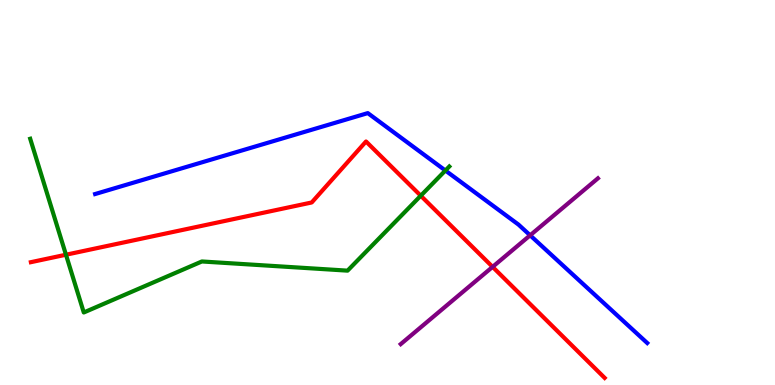[{'lines': ['blue', 'red'], 'intersections': []}, {'lines': ['green', 'red'], 'intersections': [{'x': 0.851, 'y': 3.38}, {'x': 5.43, 'y': 4.92}]}, {'lines': ['purple', 'red'], 'intersections': [{'x': 6.36, 'y': 3.07}]}, {'lines': ['blue', 'green'], 'intersections': [{'x': 5.75, 'y': 5.57}]}, {'lines': ['blue', 'purple'], 'intersections': [{'x': 6.84, 'y': 3.89}]}, {'lines': ['green', 'purple'], 'intersections': []}]